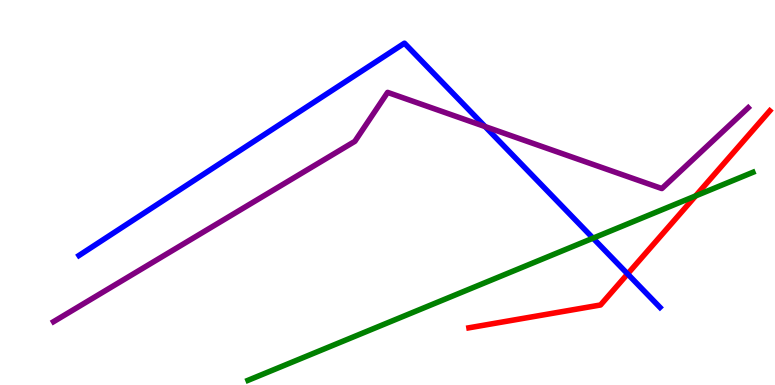[{'lines': ['blue', 'red'], 'intersections': [{'x': 8.1, 'y': 2.89}]}, {'lines': ['green', 'red'], 'intersections': [{'x': 8.98, 'y': 4.91}]}, {'lines': ['purple', 'red'], 'intersections': []}, {'lines': ['blue', 'green'], 'intersections': [{'x': 7.65, 'y': 3.81}]}, {'lines': ['blue', 'purple'], 'intersections': [{'x': 6.26, 'y': 6.71}]}, {'lines': ['green', 'purple'], 'intersections': []}]